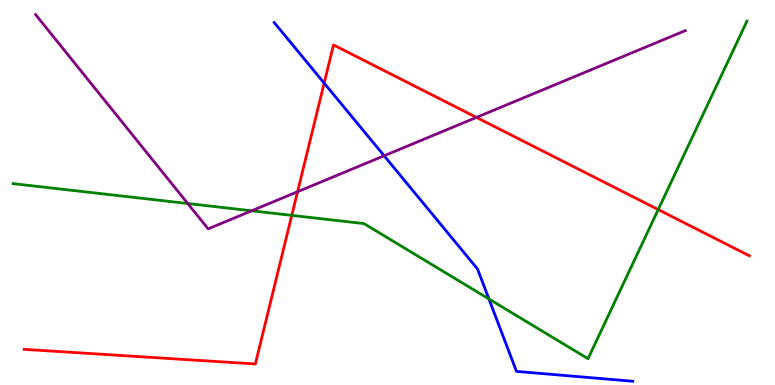[{'lines': ['blue', 'red'], 'intersections': [{'x': 4.18, 'y': 7.84}]}, {'lines': ['green', 'red'], 'intersections': [{'x': 3.76, 'y': 4.41}, {'x': 8.49, 'y': 4.56}]}, {'lines': ['purple', 'red'], 'intersections': [{'x': 3.84, 'y': 5.02}, {'x': 6.15, 'y': 6.95}]}, {'lines': ['blue', 'green'], 'intersections': [{'x': 6.31, 'y': 2.23}]}, {'lines': ['blue', 'purple'], 'intersections': [{'x': 4.96, 'y': 5.95}]}, {'lines': ['green', 'purple'], 'intersections': [{'x': 2.42, 'y': 4.71}, {'x': 3.25, 'y': 4.52}]}]